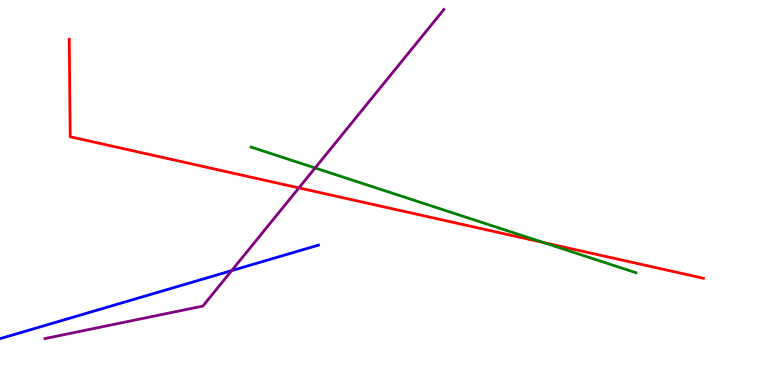[{'lines': ['blue', 'red'], 'intersections': []}, {'lines': ['green', 'red'], 'intersections': [{'x': 7.01, 'y': 3.7}]}, {'lines': ['purple', 'red'], 'intersections': [{'x': 3.86, 'y': 5.12}]}, {'lines': ['blue', 'green'], 'intersections': []}, {'lines': ['blue', 'purple'], 'intersections': [{'x': 2.99, 'y': 2.97}]}, {'lines': ['green', 'purple'], 'intersections': [{'x': 4.07, 'y': 5.64}]}]